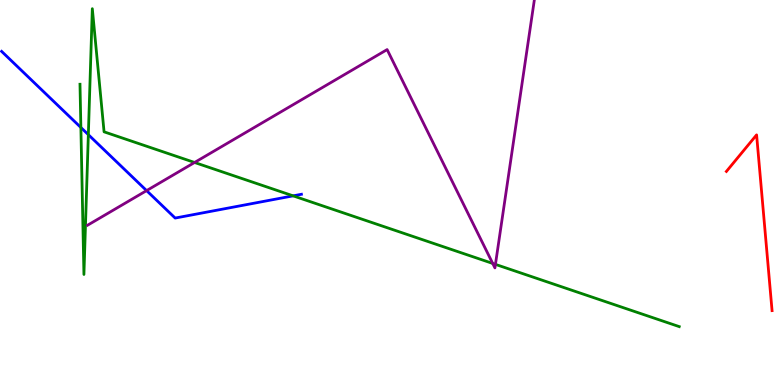[{'lines': ['blue', 'red'], 'intersections': []}, {'lines': ['green', 'red'], 'intersections': []}, {'lines': ['purple', 'red'], 'intersections': []}, {'lines': ['blue', 'green'], 'intersections': [{'x': 1.04, 'y': 6.69}, {'x': 1.14, 'y': 6.5}, {'x': 3.78, 'y': 4.91}]}, {'lines': ['blue', 'purple'], 'intersections': [{'x': 1.89, 'y': 5.05}]}, {'lines': ['green', 'purple'], 'intersections': [{'x': 2.51, 'y': 5.78}, {'x': 6.36, 'y': 3.16}, {'x': 6.39, 'y': 3.13}]}]